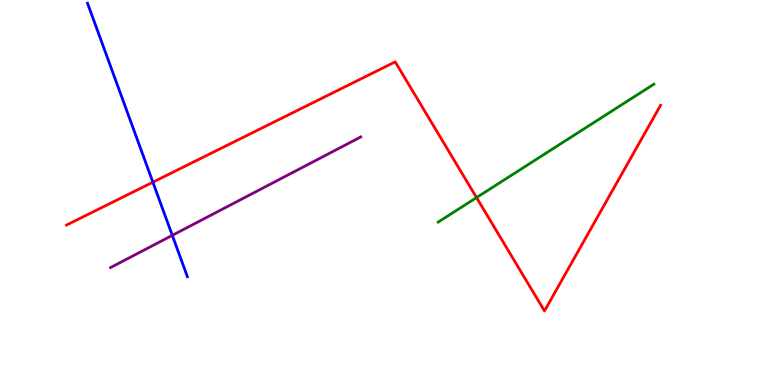[{'lines': ['blue', 'red'], 'intersections': [{'x': 1.97, 'y': 5.27}]}, {'lines': ['green', 'red'], 'intersections': [{'x': 6.15, 'y': 4.87}]}, {'lines': ['purple', 'red'], 'intersections': []}, {'lines': ['blue', 'green'], 'intersections': []}, {'lines': ['blue', 'purple'], 'intersections': [{'x': 2.22, 'y': 3.89}]}, {'lines': ['green', 'purple'], 'intersections': []}]